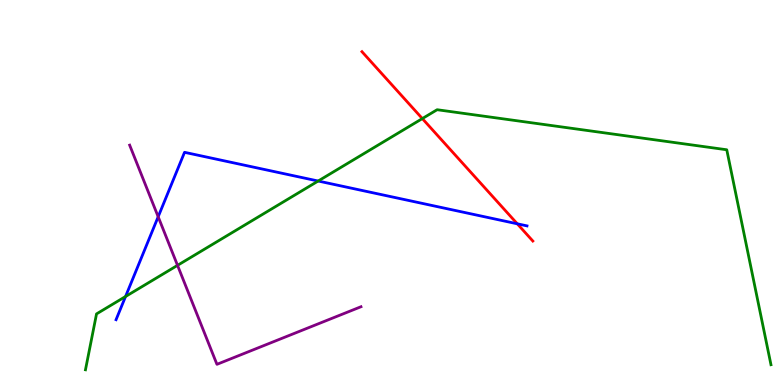[{'lines': ['blue', 'red'], 'intersections': [{'x': 6.67, 'y': 4.19}]}, {'lines': ['green', 'red'], 'intersections': [{'x': 5.45, 'y': 6.92}]}, {'lines': ['purple', 'red'], 'intersections': []}, {'lines': ['blue', 'green'], 'intersections': [{'x': 1.62, 'y': 2.3}, {'x': 4.11, 'y': 5.3}]}, {'lines': ['blue', 'purple'], 'intersections': [{'x': 2.04, 'y': 4.37}]}, {'lines': ['green', 'purple'], 'intersections': [{'x': 2.29, 'y': 3.11}]}]